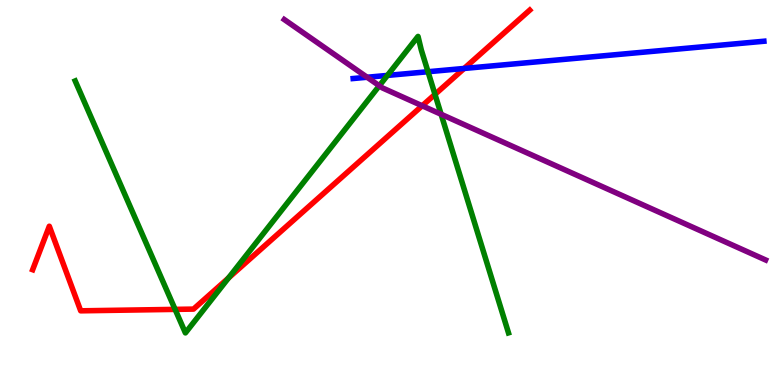[{'lines': ['blue', 'red'], 'intersections': [{'x': 5.99, 'y': 8.22}]}, {'lines': ['green', 'red'], 'intersections': [{'x': 2.26, 'y': 1.96}, {'x': 2.95, 'y': 2.78}, {'x': 5.61, 'y': 7.55}]}, {'lines': ['purple', 'red'], 'intersections': [{'x': 5.45, 'y': 7.25}]}, {'lines': ['blue', 'green'], 'intersections': [{'x': 5.0, 'y': 8.04}, {'x': 5.52, 'y': 8.14}]}, {'lines': ['blue', 'purple'], 'intersections': [{'x': 4.74, 'y': 7.99}]}, {'lines': ['green', 'purple'], 'intersections': [{'x': 4.89, 'y': 7.77}, {'x': 5.69, 'y': 7.03}]}]